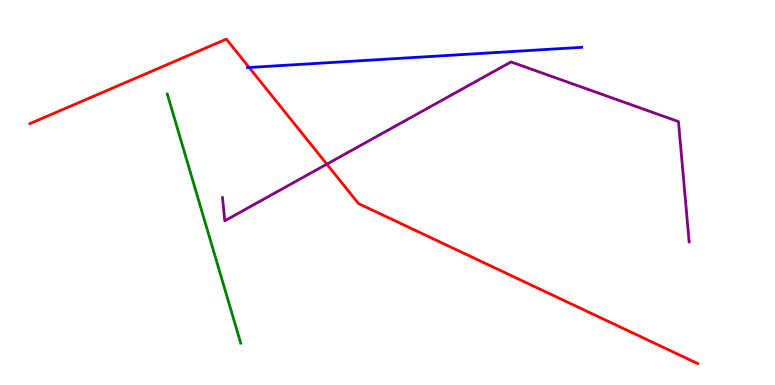[{'lines': ['blue', 'red'], 'intersections': [{'x': 3.21, 'y': 8.25}]}, {'lines': ['green', 'red'], 'intersections': []}, {'lines': ['purple', 'red'], 'intersections': [{'x': 4.22, 'y': 5.74}]}, {'lines': ['blue', 'green'], 'intersections': []}, {'lines': ['blue', 'purple'], 'intersections': []}, {'lines': ['green', 'purple'], 'intersections': []}]